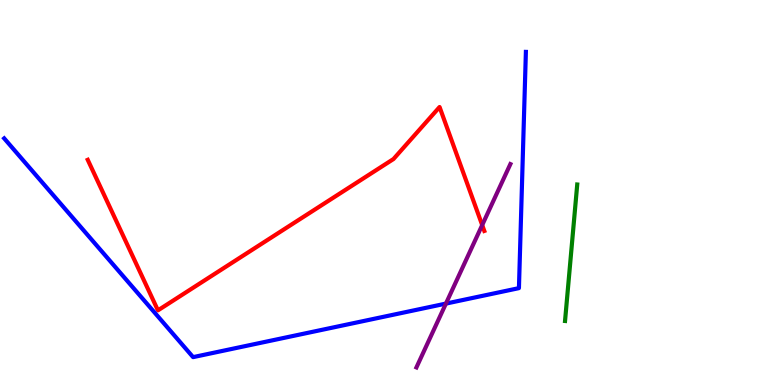[{'lines': ['blue', 'red'], 'intersections': []}, {'lines': ['green', 'red'], 'intersections': []}, {'lines': ['purple', 'red'], 'intersections': [{'x': 6.22, 'y': 4.15}]}, {'lines': ['blue', 'green'], 'intersections': []}, {'lines': ['blue', 'purple'], 'intersections': [{'x': 5.75, 'y': 2.11}]}, {'lines': ['green', 'purple'], 'intersections': []}]